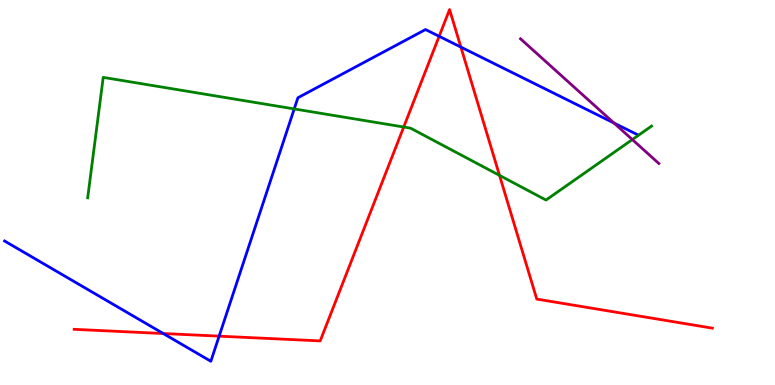[{'lines': ['blue', 'red'], 'intersections': [{'x': 2.11, 'y': 1.34}, {'x': 2.83, 'y': 1.27}, {'x': 5.67, 'y': 9.06}, {'x': 5.95, 'y': 8.78}]}, {'lines': ['green', 'red'], 'intersections': [{'x': 5.21, 'y': 6.7}, {'x': 6.45, 'y': 5.44}]}, {'lines': ['purple', 'red'], 'intersections': []}, {'lines': ['blue', 'green'], 'intersections': [{'x': 3.8, 'y': 7.17}]}, {'lines': ['blue', 'purple'], 'intersections': [{'x': 7.92, 'y': 6.8}]}, {'lines': ['green', 'purple'], 'intersections': [{'x': 8.16, 'y': 6.37}]}]